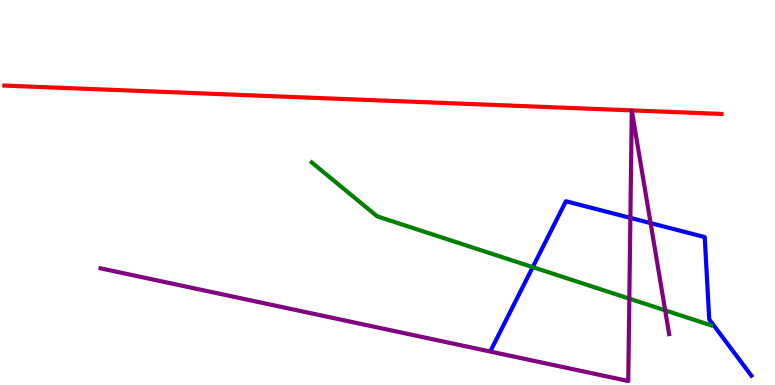[{'lines': ['blue', 'red'], 'intersections': []}, {'lines': ['green', 'red'], 'intersections': []}, {'lines': ['purple', 'red'], 'intersections': []}, {'lines': ['blue', 'green'], 'intersections': [{'x': 6.87, 'y': 3.06}]}, {'lines': ['blue', 'purple'], 'intersections': [{'x': 8.13, 'y': 4.34}, {'x': 8.39, 'y': 4.21}]}, {'lines': ['green', 'purple'], 'intersections': [{'x': 8.12, 'y': 2.24}, {'x': 8.58, 'y': 1.94}]}]